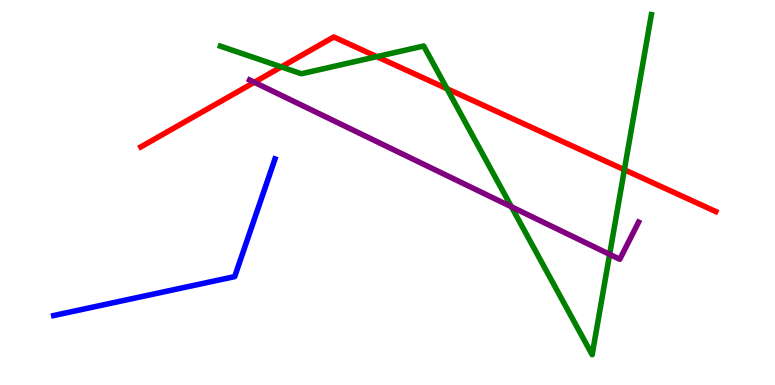[{'lines': ['blue', 'red'], 'intersections': []}, {'lines': ['green', 'red'], 'intersections': [{'x': 3.63, 'y': 8.26}, {'x': 4.86, 'y': 8.53}, {'x': 5.77, 'y': 7.7}, {'x': 8.06, 'y': 5.59}]}, {'lines': ['purple', 'red'], 'intersections': [{'x': 3.28, 'y': 7.86}]}, {'lines': ['blue', 'green'], 'intersections': []}, {'lines': ['blue', 'purple'], 'intersections': []}, {'lines': ['green', 'purple'], 'intersections': [{'x': 6.6, 'y': 4.63}, {'x': 7.87, 'y': 3.39}]}]